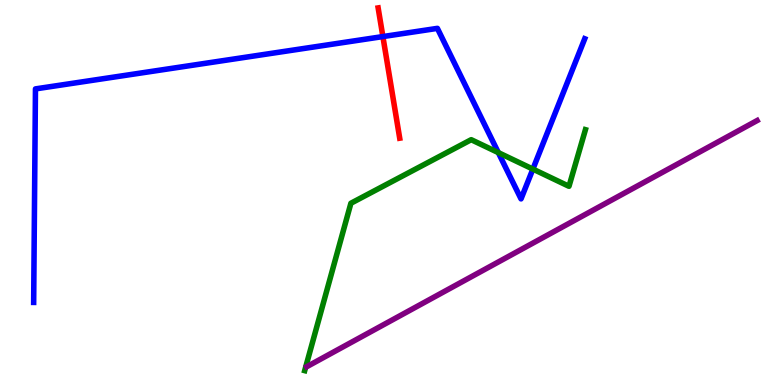[{'lines': ['blue', 'red'], 'intersections': [{'x': 4.94, 'y': 9.05}]}, {'lines': ['green', 'red'], 'intersections': []}, {'lines': ['purple', 'red'], 'intersections': []}, {'lines': ['blue', 'green'], 'intersections': [{'x': 6.43, 'y': 6.04}, {'x': 6.88, 'y': 5.61}]}, {'lines': ['blue', 'purple'], 'intersections': []}, {'lines': ['green', 'purple'], 'intersections': []}]